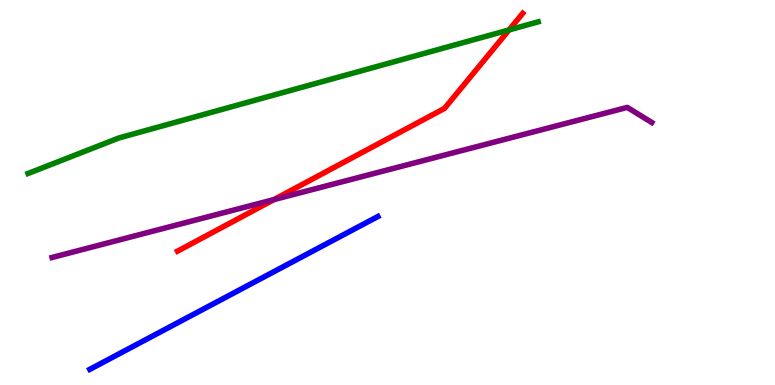[{'lines': ['blue', 'red'], 'intersections': []}, {'lines': ['green', 'red'], 'intersections': [{'x': 6.57, 'y': 9.22}]}, {'lines': ['purple', 'red'], 'intersections': [{'x': 3.54, 'y': 4.82}]}, {'lines': ['blue', 'green'], 'intersections': []}, {'lines': ['blue', 'purple'], 'intersections': []}, {'lines': ['green', 'purple'], 'intersections': []}]